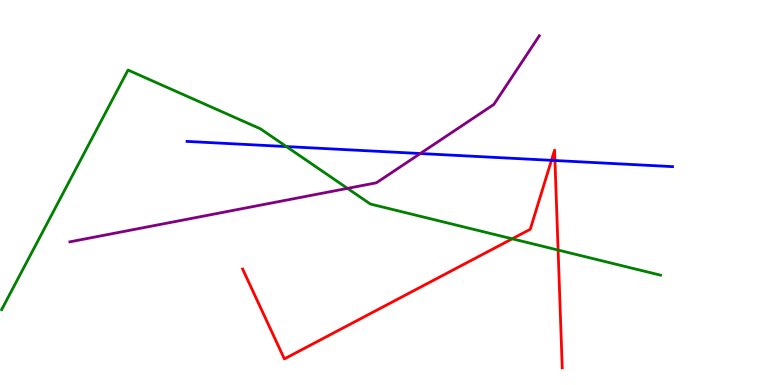[{'lines': ['blue', 'red'], 'intersections': [{'x': 7.12, 'y': 5.84}, {'x': 7.16, 'y': 5.83}]}, {'lines': ['green', 'red'], 'intersections': [{'x': 6.61, 'y': 3.8}, {'x': 7.2, 'y': 3.51}]}, {'lines': ['purple', 'red'], 'intersections': []}, {'lines': ['blue', 'green'], 'intersections': [{'x': 3.7, 'y': 6.19}]}, {'lines': ['blue', 'purple'], 'intersections': [{'x': 5.42, 'y': 6.01}]}, {'lines': ['green', 'purple'], 'intersections': [{'x': 4.48, 'y': 5.11}]}]